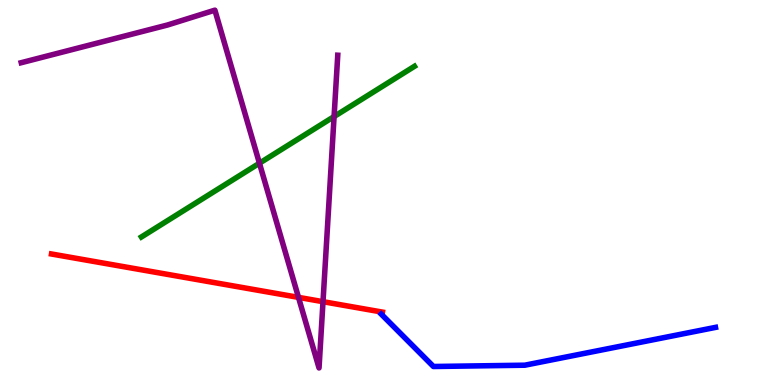[{'lines': ['blue', 'red'], 'intersections': []}, {'lines': ['green', 'red'], 'intersections': []}, {'lines': ['purple', 'red'], 'intersections': [{'x': 3.85, 'y': 2.28}, {'x': 4.17, 'y': 2.16}]}, {'lines': ['blue', 'green'], 'intersections': []}, {'lines': ['blue', 'purple'], 'intersections': []}, {'lines': ['green', 'purple'], 'intersections': [{'x': 3.35, 'y': 5.76}, {'x': 4.31, 'y': 6.97}]}]